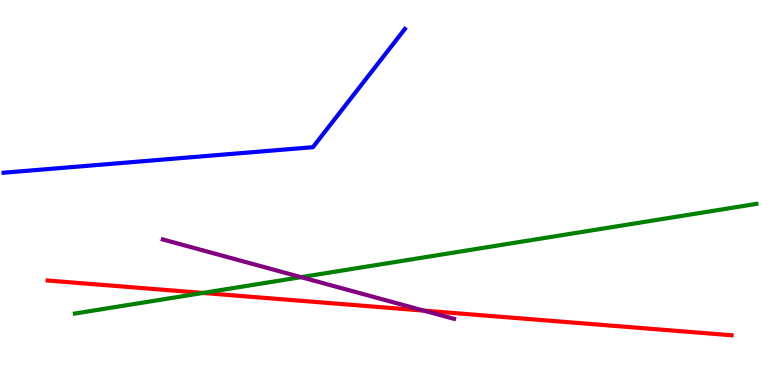[{'lines': ['blue', 'red'], 'intersections': []}, {'lines': ['green', 'red'], 'intersections': [{'x': 2.62, 'y': 2.39}]}, {'lines': ['purple', 'red'], 'intersections': [{'x': 5.47, 'y': 1.93}]}, {'lines': ['blue', 'green'], 'intersections': []}, {'lines': ['blue', 'purple'], 'intersections': []}, {'lines': ['green', 'purple'], 'intersections': [{'x': 3.88, 'y': 2.8}]}]